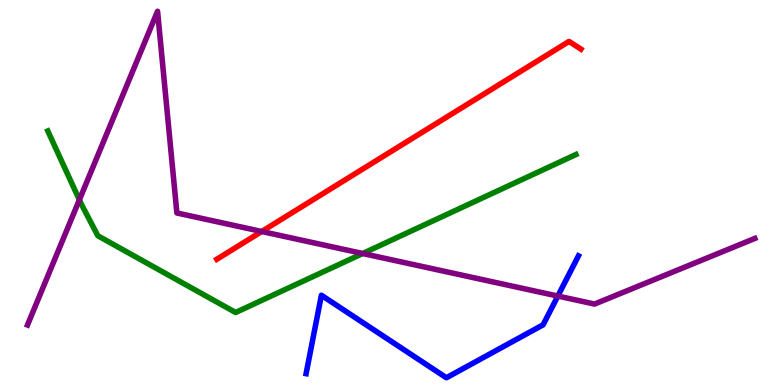[{'lines': ['blue', 'red'], 'intersections': []}, {'lines': ['green', 'red'], 'intersections': []}, {'lines': ['purple', 'red'], 'intersections': [{'x': 3.38, 'y': 3.99}]}, {'lines': ['blue', 'green'], 'intersections': []}, {'lines': ['blue', 'purple'], 'intersections': [{'x': 7.2, 'y': 2.31}]}, {'lines': ['green', 'purple'], 'intersections': [{'x': 1.02, 'y': 4.81}, {'x': 4.68, 'y': 3.42}]}]